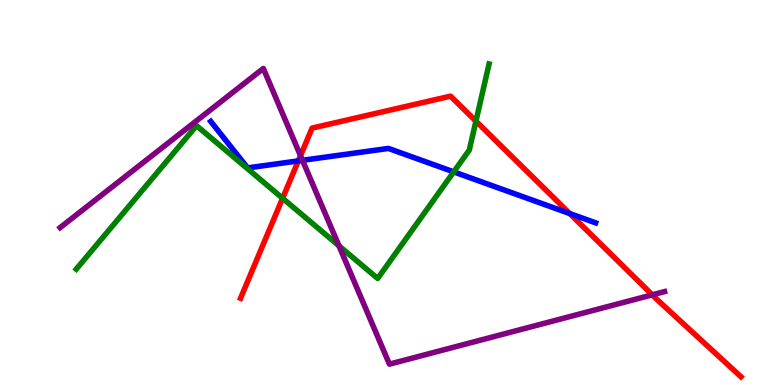[{'lines': ['blue', 'red'], 'intersections': [{'x': 3.85, 'y': 5.82}, {'x': 7.35, 'y': 4.45}]}, {'lines': ['green', 'red'], 'intersections': [{'x': 3.65, 'y': 4.85}, {'x': 6.14, 'y': 6.85}]}, {'lines': ['purple', 'red'], 'intersections': [{'x': 3.88, 'y': 5.96}, {'x': 8.42, 'y': 2.34}]}, {'lines': ['blue', 'green'], 'intersections': [{'x': 5.85, 'y': 5.54}]}, {'lines': ['blue', 'purple'], 'intersections': [{'x': 3.9, 'y': 5.84}]}, {'lines': ['green', 'purple'], 'intersections': [{'x': 4.37, 'y': 3.62}]}]